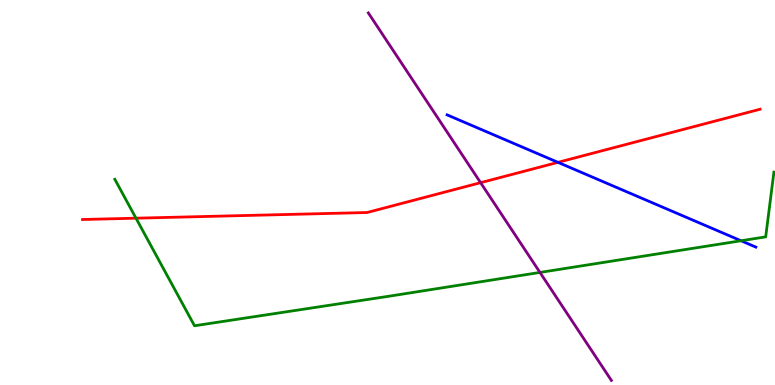[{'lines': ['blue', 'red'], 'intersections': [{'x': 7.2, 'y': 5.78}]}, {'lines': ['green', 'red'], 'intersections': [{'x': 1.75, 'y': 4.33}]}, {'lines': ['purple', 'red'], 'intersections': [{'x': 6.2, 'y': 5.26}]}, {'lines': ['blue', 'green'], 'intersections': [{'x': 9.56, 'y': 3.75}]}, {'lines': ['blue', 'purple'], 'intersections': []}, {'lines': ['green', 'purple'], 'intersections': [{'x': 6.97, 'y': 2.92}]}]